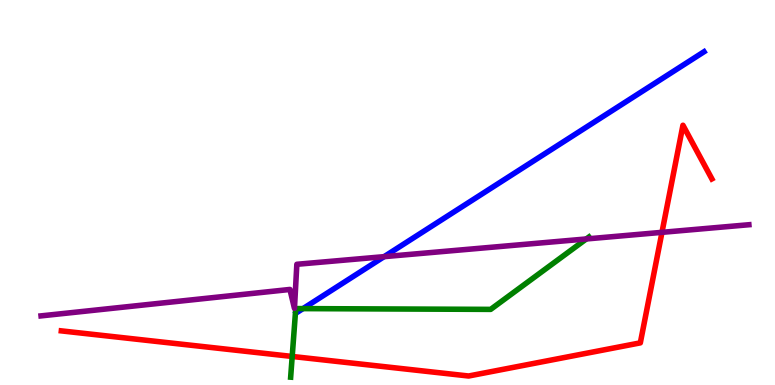[{'lines': ['blue', 'red'], 'intersections': []}, {'lines': ['green', 'red'], 'intersections': [{'x': 3.77, 'y': 0.741}]}, {'lines': ['purple', 'red'], 'intersections': [{'x': 8.54, 'y': 3.97}]}, {'lines': ['blue', 'green'], 'intersections': [{'x': 3.91, 'y': 1.98}]}, {'lines': ['blue', 'purple'], 'intersections': [{'x': 4.96, 'y': 3.33}]}, {'lines': ['green', 'purple'], 'intersections': [{'x': 7.57, 'y': 3.79}]}]